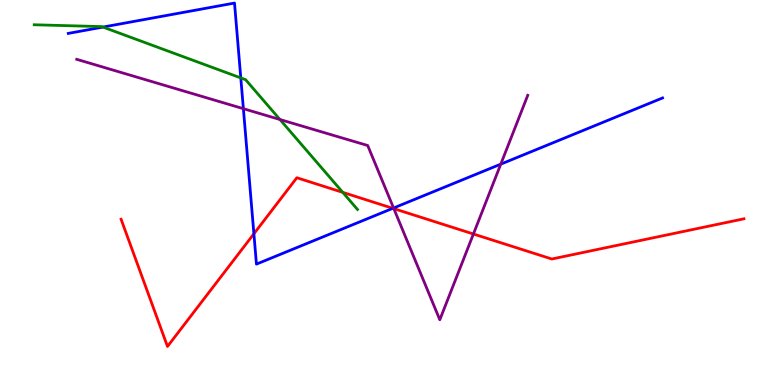[{'lines': ['blue', 'red'], 'intersections': [{'x': 3.28, 'y': 3.93}, {'x': 5.07, 'y': 4.59}]}, {'lines': ['green', 'red'], 'intersections': [{'x': 4.42, 'y': 5.0}]}, {'lines': ['purple', 'red'], 'intersections': [{'x': 5.08, 'y': 4.58}, {'x': 6.11, 'y': 3.92}]}, {'lines': ['blue', 'green'], 'intersections': [{'x': 1.33, 'y': 9.3}, {'x': 3.11, 'y': 7.98}]}, {'lines': ['blue', 'purple'], 'intersections': [{'x': 3.14, 'y': 7.18}, {'x': 5.08, 'y': 4.6}, {'x': 6.46, 'y': 5.74}]}, {'lines': ['green', 'purple'], 'intersections': [{'x': 3.61, 'y': 6.9}]}]